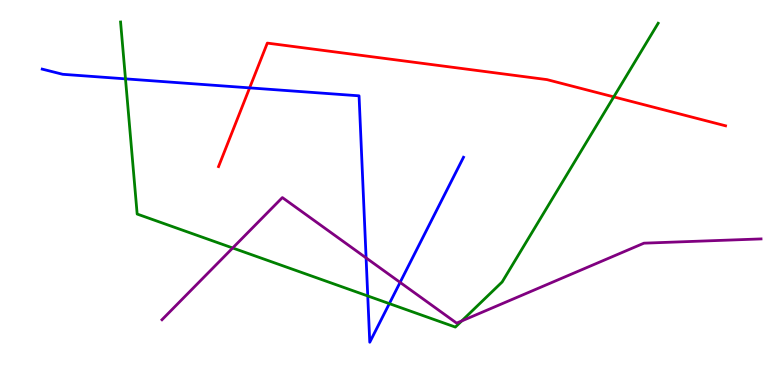[{'lines': ['blue', 'red'], 'intersections': [{'x': 3.22, 'y': 7.72}]}, {'lines': ['green', 'red'], 'intersections': [{'x': 7.92, 'y': 7.48}]}, {'lines': ['purple', 'red'], 'intersections': []}, {'lines': ['blue', 'green'], 'intersections': [{'x': 1.62, 'y': 7.95}, {'x': 4.75, 'y': 2.31}, {'x': 5.02, 'y': 2.11}]}, {'lines': ['blue', 'purple'], 'intersections': [{'x': 4.72, 'y': 3.3}, {'x': 5.16, 'y': 2.67}]}, {'lines': ['green', 'purple'], 'intersections': [{'x': 3.0, 'y': 3.56}, {'x': 5.96, 'y': 1.66}]}]